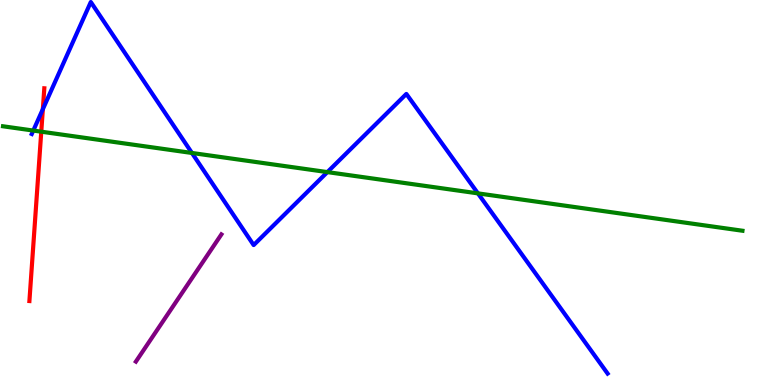[{'lines': ['blue', 'red'], 'intersections': [{'x': 0.553, 'y': 7.16}]}, {'lines': ['green', 'red'], 'intersections': [{'x': 0.533, 'y': 6.58}]}, {'lines': ['purple', 'red'], 'intersections': []}, {'lines': ['blue', 'green'], 'intersections': [{'x': 0.429, 'y': 6.61}, {'x': 2.48, 'y': 6.03}, {'x': 4.22, 'y': 5.53}, {'x': 6.17, 'y': 4.98}]}, {'lines': ['blue', 'purple'], 'intersections': []}, {'lines': ['green', 'purple'], 'intersections': []}]